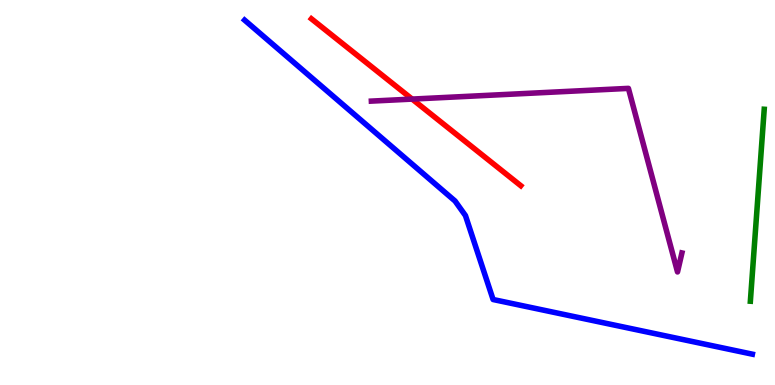[{'lines': ['blue', 'red'], 'intersections': []}, {'lines': ['green', 'red'], 'intersections': []}, {'lines': ['purple', 'red'], 'intersections': [{'x': 5.32, 'y': 7.43}]}, {'lines': ['blue', 'green'], 'intersections': []}, {'lines': ['blue', 'purple'], 'intersections': []}, {'lines': ['green', 'purple'], 'intersections': []}]